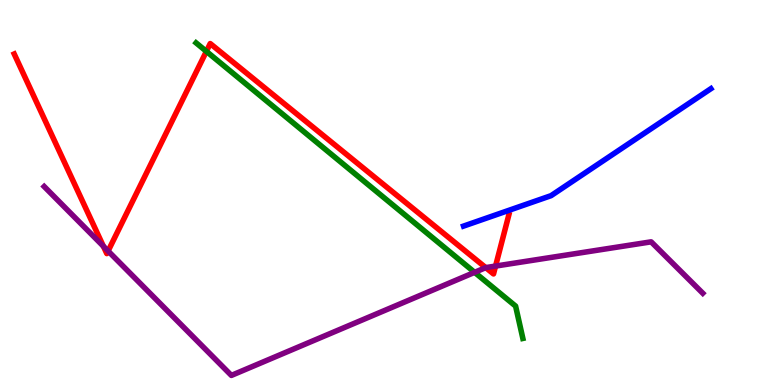[{'lines': ['blue', 'red'], 'intersections': []}, {'lines': ['green', 'red'], 'intersections': [{'x': 2.66, 'y': 8.67}]}, {'lines': ['purple', 'red'], 'intersections': [{'x': 1.33, 'y': 3.6}, {'x': 1.39, 'y': 3.48}, {'x': 6.27, 'y': 3.05}, {'x': 6.39, 'y': 3.09}]}, {'lines': ['blue', 'green'], 'intersections': []}, {'lines': ['blue', 'purple'], 'intersections': []}, {'lines': ['green', 'purple'], 'intersections': [{'x': 6.12, 'y': 2.93}]}]